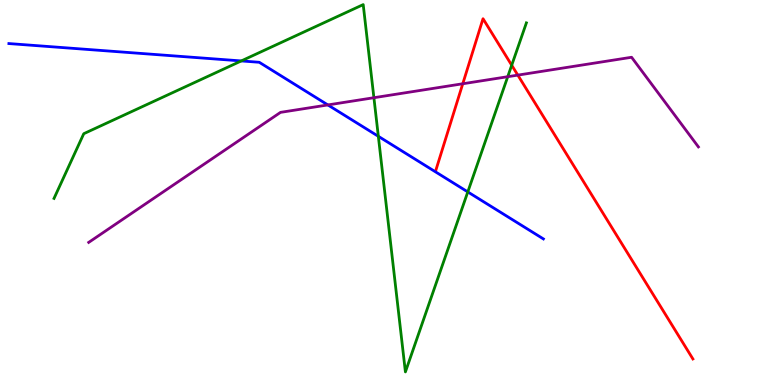[{'lines': ['blue', 'red'], 'intersections': []}, {'lines': ['green', 'red'], 'intersections': [{'x': 6.6, 'y': 8.31}]}, {'lines': ['purple', 'red'], 'intersections': [{'x': 5.97, 'y': 7.82}, {'x': 6.68, 'y': 8.05}]}, {'lines': ['blue', 'green'], 'intersections': [{'x': 3.11, 'y': 8.42}, {'x': 4.88, 'y': 6.46}, {'x': 6.04, 'y': 5.02}]}, {'lines': ['blue', 'purple'], 'intersections': [{'x': 4.23, 'y': 7.27}]}, {'lines': ['green', 'purple'], 'intersections': [{'x': 4.82, 'y': 7.46}, {'x': 6.55, 'y': 8.01}]}]